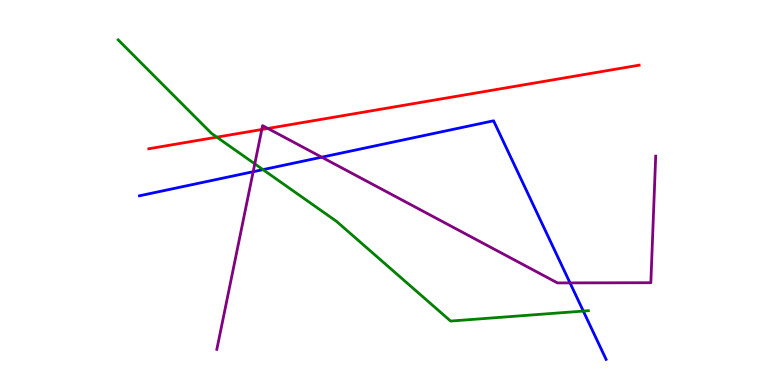[{'lines': ['blue', 'red'], 'intersections': []}, {'lines': ['green', 'red'], 'intersections': [{'x': 2.8, 'y': 6.44}]}, {'lines': ['purple', 'red'], 'intersections': [{'x': 3.38, 'y': 6.64}, {'x': 3.46, 'y': 6.66}]}, {'lines': ['blue', 'green'], 'intersections': [{'x': 3.39, 'y': 5.59}, {'x': 7.53, 'y': 1.92}]}, {'lines': ['blue', 'purple'], 'intersections': [{'x': 3.27, 'y': 5.54}, {'x': 4.15, 'y': 5.92}, {'x': 7.36, 'y': 2.65}]}, {'lines': ['green', 'purple'], 'intersections': [{'x': 3.29, 'y': 5.74}]}]